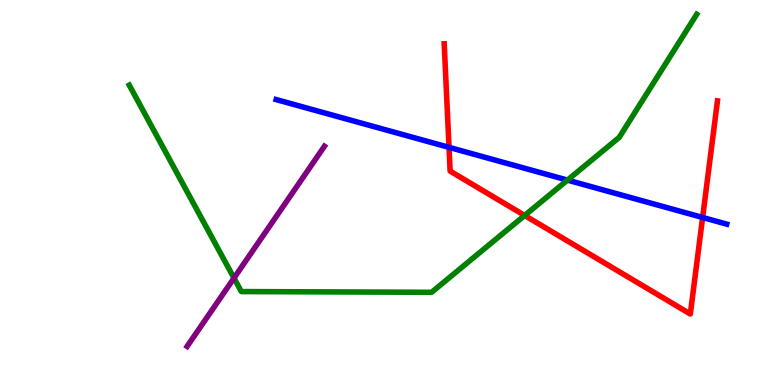[{'lines': ['blue', 'red'], 'intersections': [{'x': 5.79, 'y': 6.17}, {'x': 9.07, 'y': 4.35}]}, {'lines': ['green', 'red'], 'intersections': [{'x': 6.77, 'y': 4.4}]}, {'lines': ['purple', 'red'], 'intersections': []}, {'lines': ['blue', 'green'], 'intersections': [{'x': 7.32, 'y': 5.32}]}, {'lines': ['blue', 'purple'], 'intersections': []}, {'lines': ['green', 'purple'], 'intersections': [{'x': 3.02, 'y': 2.78}]}]